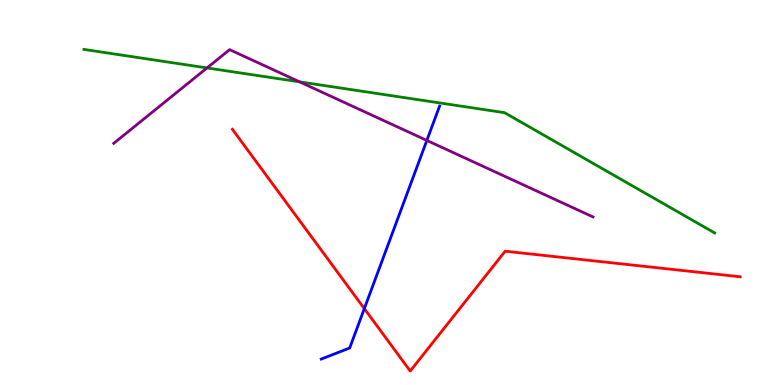[{'lines': ['blue', 'red'], 'intersections': [{'x': 4.7, 'y': 1.98}]}, {'lines': ['green', 'red'], 'intersections': []}, {'lines': ['purple', 'red'], 'intersections': []}, {'lines': ['blue', 'green'], 'intersections': []}, {'lines': ['blue', 'purple'], 'intersections': [{'x': 5.51, 'y': 6.35}]}, {'lines': ['green', 'purple'], 'intersections': [{'x': 2.67, 'y': 8.24}, {'x': 3.87, 'y': 7.87}]}]